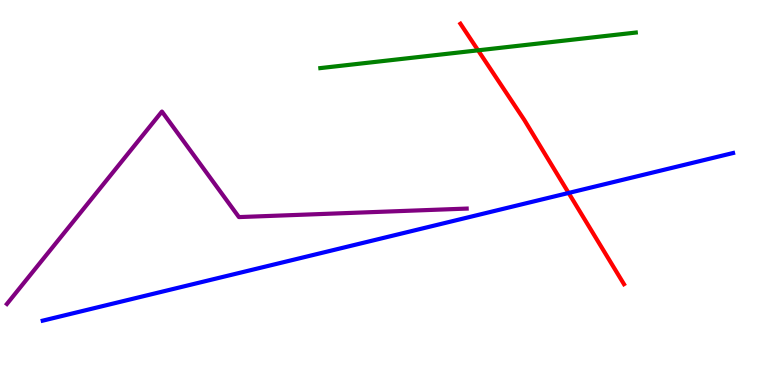[{'lines': ['blue', 'red'], 'intersections': [{'x': 7.34, 'y': 4.99}]}, {'lines': ['green', 'red'], 'intersections': [{'x': 6.17, 'y': 8.69}]}, {'lines': ['purple', 'red'], 'intersections': []}, {'lines': ['blue', 'green'], 'intersections': []}, {'lines': ['blue', 'purple'], 'intersections': []}, {'lines': ['green', 'purple'], 'intersections': []}]